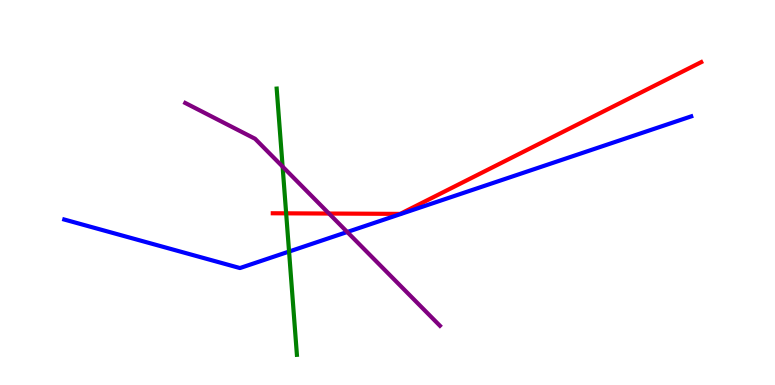[{'lines': ['blue', 'red'], 'intersections': []}, {'lines': ['green', 'red'], 'intersections': [{'x': 3.69, 'y': 4.46}]}, {'lines': ['purple', 'red'], 'intersections': [{'x': 4.25, 'y': 4.45}]}, {'lines': ['blue', 'green'], 'intersections': [{'x': 3.73, 'y': 3.47}]}, {'lines': ['blue', 'purple'], 'intersections': [{'x': 4.48, 'y': 3.97}]}, {'lines': ['green', 'purple'], 'intersections': [{'x': 3.65, 'y': 5.67}]}]